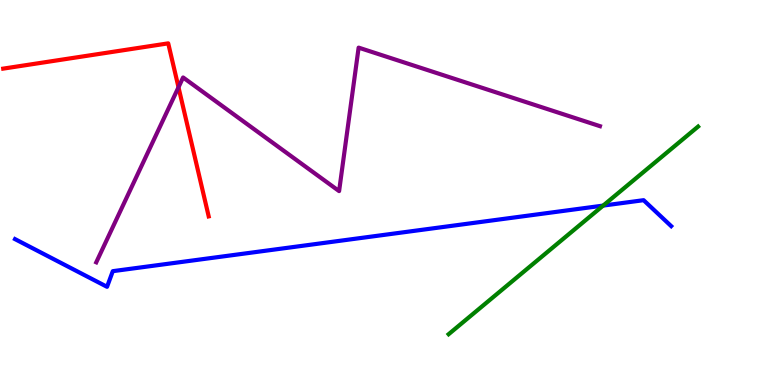[{'lines': ['blue', 'red'], 'intersections': []}, {'lines': ['green', 'red'], 'intersections': []}, {'lines': ['purple', 'red'], 'intersections': [{'x': 2.3, 'y': 7.73}]}, {'lines': ['blue', 'green'], 'intersections': [{'x': 7.78, 'y': 4.66}]}, {'lines': ['blue', 'purple'], 'intersections': []}, {'lines': ['green', 'purple'], 'intersections': []}]